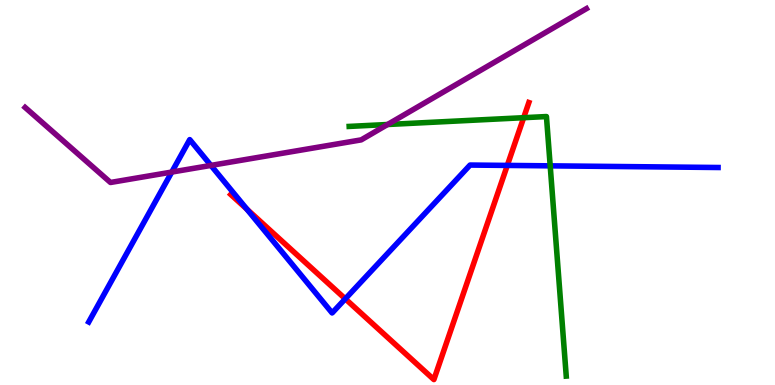[{'lines': ['blue', 'red'], 'intersections': [{'x': 3.19, 'y': 4.57}, {'x': 4.46, 'y': 2.24}, {'x': 6.55, 'y': 5.7}]}, {'lines': ['green', 'red'], 'intersections': [{'x': 6.76, 'y': 6.94}]}, {'lines': ['purple', 'red'], 'intersections': []}, {'lines': ['blue', 'green'], 'intersections': [{'x': 7.1, 'y': 5.69}]}, {'lines': ['blue', 'purple'], 'intersections': [{'x': 2.22, 'y': 5.53}, {'x': 2.72, 'y': 5.7}]}, {'lines': ['green', 'purple'], 'intersections': [{'x': 5.0, 'y': 6.77}]}]